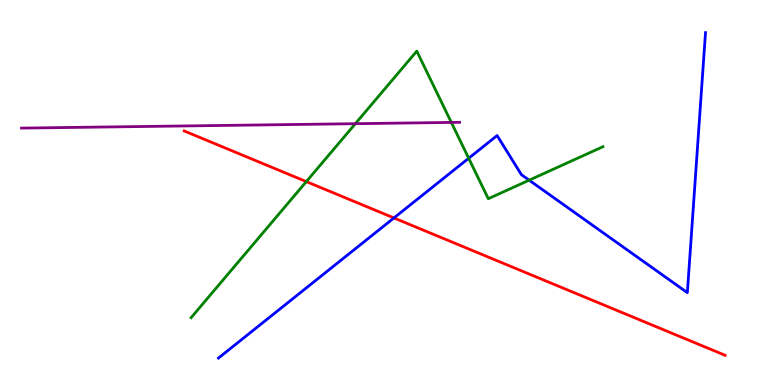[{'lines': ['blue', 'red'], 'intersections': [{'x': 5.08, 'y': 4.34}]}, {'lines': ['green', 'red'], 'intersections': [{'x': 3.95, 'y': 5.28}]}, {'lines': ['purple', 'red'], 'intersections': []}, {'lines': ['blue', 'green'], 'intersections': [{'x': 6.05, 'y': 5.89}, {'x': 6.83, 'y': 5.32}]}, {'lines': ['blue', 'purple'], 'intersections': []}, {'lines': ['green', 'purple'], 'intersections': [{'x': 4.59, 'y': 6.79}, {'x': 5.82, 'y': 6.82}]}]